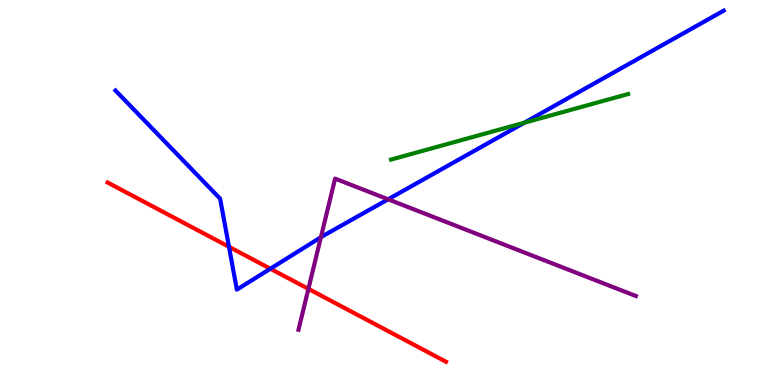[{'lines': ['blue', 'red'], 'intersections': [{'x': 2.95, 'y': 3.59}, {'x': 3.49, 'y': 3.02}]}, {'lines': ['green', 'red'], 'intersections': []}, {'lines': ['purple', 'red'], 'intersections': [{'x': 3.98, 'y': 2.5}]}, {'lines': ['blue', 'green'], 'intersections': [{'x': 6.77, 'y': 6.81}]}, {'lines': ['blue', 'purple'], 'intersections': [{'x': 4.14, 'y': 3.84}, {'x': 5.01, 'y': 4.82}]}, {'lines': ['green', 'purple'], 'intersections': []}]